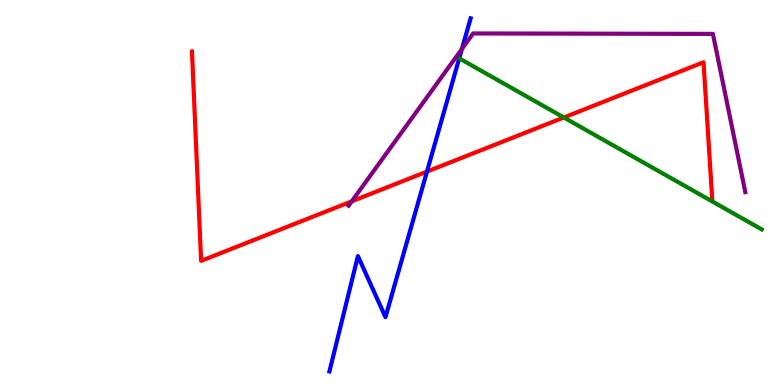[{'lines': ['blue', 'red'], 'intersections': [{'x': 5.51, 'y': 5.54}]}, {'lines': ['green', 'red'], 'intersections': [{'x': 7.28, 'y': 6.95}]}, {'lines': ['purple', 'red'], 'intersections': [{'x': 4.54, 'y': 4.77}]}, {'lines': ['blue', 'green'], 'intersections': [{'x': 5.93, 'y': 8.48}]}, {'lines': ['blue', 'purple'], 'intersections': [{'x': 5.96, 'y': 8.73}]}, {'lines': ['green', 'purple'], 'intersections': []}]